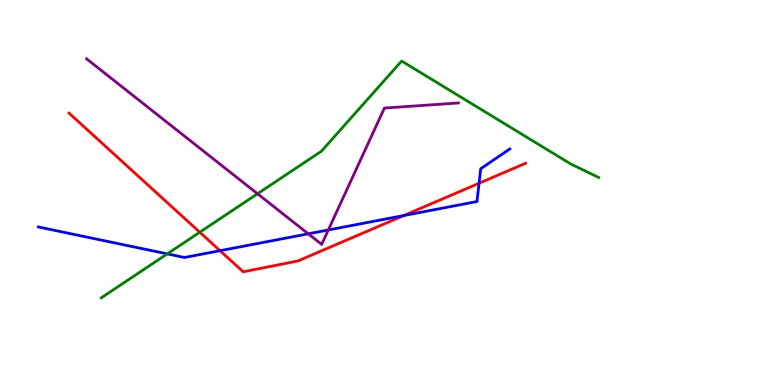[{'lines': ['blue', 'red'], 'intersections': [{'x': 2.84, 'y': 3.49}, {'x': 5.21, 'y': 4.4}, {'x': 6.18, 'y': 5.24}]}, {'lines': ['green', 'red'], 'intersections': [{'x': 2.58, 'y': 3.97}]}, {'lines': ['purple', 'red'], 'intersections': []}, {'lines': ['blue', 'green'], 'intersections': [{'x': 2.16, 'y': 3.41}]}, {'lines': ['blue', 'purple'], 'intersections': [{'x': 3.98, 'y': 3.93}, {'x': 4.24, 'y': 4.03}]}, {'lines': ['green', 'purple'], 'intersections': [{'x': 3.32, 'y': 4.97}]}]